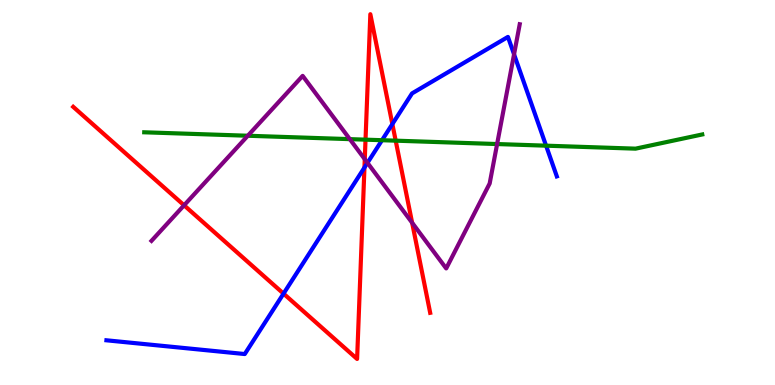[{'lines': ['blue', 'red'], 'intersections': [{'x': 3.66, 'y': 2.37}, {'x': 4.7, 'y': 5.65}, {'x': 5.06, 'y': 6.78}]}, {'lines': ['green', 'red'], 'intersections': [{'x': 4.72, 'y': 6.37}, {'x': 5.11, 'y': 6.35}]}, {'lines': ['purple', 'red'], 'intersections': [{'x': 2.38, 'y': 4.67}, {'x': 4.71, 'y': 5.86}, {'x': 5.32, 'y': 4.21}]}, {'lines': ['blue', 'green'], 'intersections': [{'x': 4.93, 'y': 6.36}, {'x': 7.05, 'y': 6.22}]}, {'lines': ['blue', 'purple'], 'intersections': [{'x': 4.74, 'y': 5.77}, {'x': 6.63, 'y': 8.59}]}, {'lines': ['green', 'purple'], 'intersections': [{'x': 3.2, 'y': 6.47}, {'x': 4.51, 'y': 6.39}, {'x': 6.41, 'y': 6.26}]}]